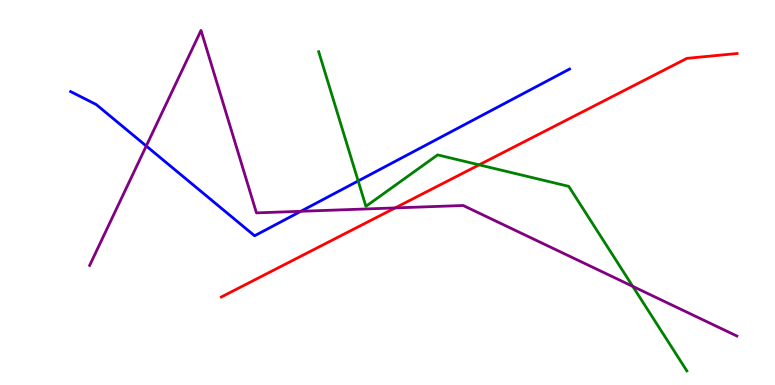[{'lines': ['blue', 'red'], 'intersections': []}, {'lines': ['green', 'red'], 'intersections': [{'x': 6.18, 'y': 5.72}]}, {'lines': ['purple', 'red'], 'intersections': [{'x': 5.1, 'y': 4.6}]}, {'lines': ['blue', 'green'], 'intersections': [{'x': 4.62, 'y': 5.3}]}, {'lines': ['blue', 'purple'], 'intersections': [{'x': 1.89, 'y': 6.21}, {'x': 3.88, 'y': 4.51}]}, {'lines': ['green', 'purple'], 'intersections': [{'x': 8.16, 'y': 2.56}]}]